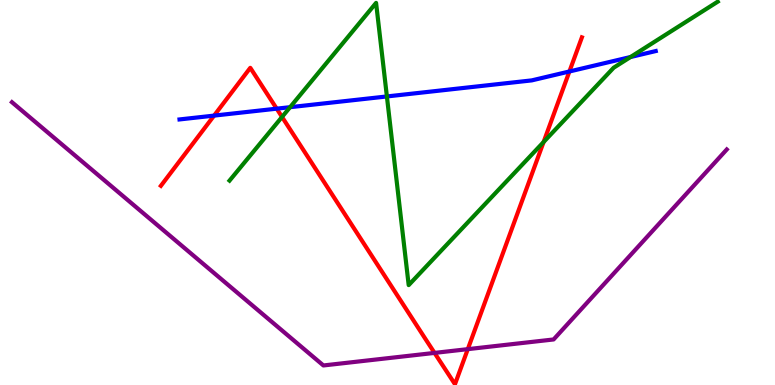[{'lines': ['blue', 'red'], 'intersections': [{'x': 2.76, 'y': 7.0}, {'x': 3.57, 'y': 7.18}, {'x': 7.35, 'y': 8.14}]}, {'lines': ['green', 'red'], 'intersections': [{'x': 3.64, 'y': 6.96}, {'x': 7.01, 'y': 6.31}]}, {'lines': ['purple', 'red'], 'intersections': [{'x': 5.61, 'y': 0.834}, {'x': 6.04, 'y': 0.931}]}, {'lines': ['blue', 'green'], 'intersections': [{'x': 3.74, 'y': 7.22}, {'x': 4.99, 'y': 7.49}, {'x': 8.14, 'y': 8.52}]}, {'lines': ['blue', 'purple'], 'intersections': []}, {'lines': ['green', 'purple'], 'intersections': []}]